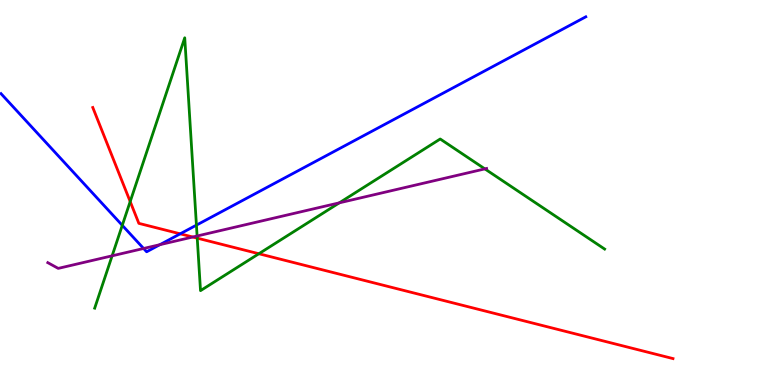[{'lines': ['blue', 'red'], 'intersections': [{'x': 2.32, 'y': 3.93}]}, {'lines': ['green', 'red'], 'intersections': [{'x': 1.68, 'y': 4.76}, {'x': 2.55, 'y': 3.81}, {'x': 3.34, 'y': 3.41}]}, {'lines': ['purple', 'red'], 'intersections': [{'x': 2.49, 'y': 3.84}]}, {'lines': ['blue', 'green'], 'intersections': [{'x': 1.58, 'y': 4.15}, {'x': 2.53, 'y': 4.15}]}, {'lines': ['blue', 'purple'], 'intersections': [{'x': 1.85, 'y': 3.55}, {'x': 2.06, 'y': 3.64}]}, {'lines': ['green', 'purple'], 'intersections': [{'x': 1.45, 'y': 3.36}, {'x': 2.54, 'y': 3.87}, {'x': 4.38, 'y': 4.73}, {'x': 6.26, 'y': 5.61}]}]